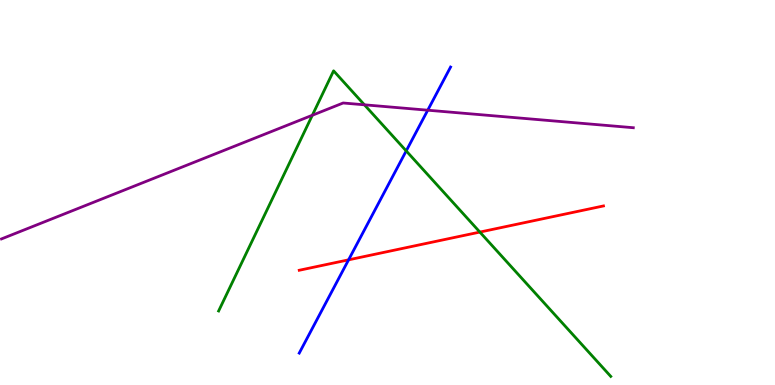[{'lines': ['blue', 'red'], 'intersections': [{'x': 4.5, 'y': 3.25}]}, {'lines': ['green', 'red'], 'intersections': [{'x': 6.19, 'y': 3.97}]}, {'lines': ['purple', 'red'], 'intersections': []}, {'lines': ['blue', 'green'], 'intersections': [{'x': 5.24, 'y': 6.08}]}, {'lines': ['blue', 'purple'], 'intersections': [{'x': 5.52, 'y': 7.14}]}, {'lines': ['green', 'purple'], 'intersections': [{'x': 4.03, 'y': 7.01}, {'x': 4.7, 'y': 7.28}]}]